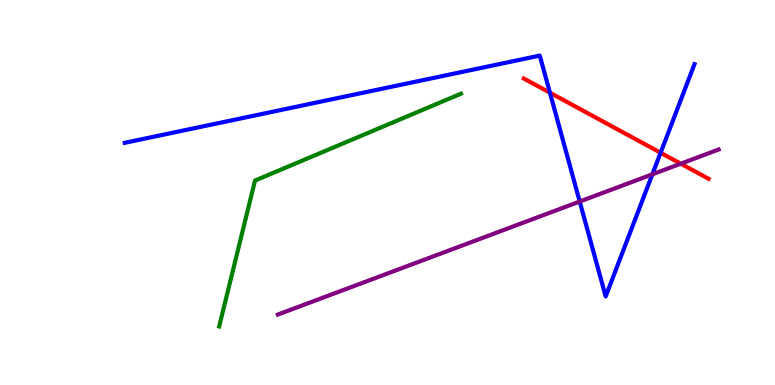[{'lines': ['blue', 'red'], 'intersections': [{'x': 7.1, 'y': 7.59}, {'x': 8.52, 'y': 6.03}]}, {'lines': ['green', 'red'], 'intersections': []}, {'lines': ['purple', 'red'], 'intersections': [{'x': 8.78, 'y': 5.75}]}, {'lines': ['blue', 'green'], 'intersections': []}, {'lines': ['blue', 'purple'], 'intersections': [{'x': 7.48, 'y': 4.77}, {'x': 8.42, 'y': 5.47}]}, {'lines': ['green', 'purple'], 'intersections': []}]